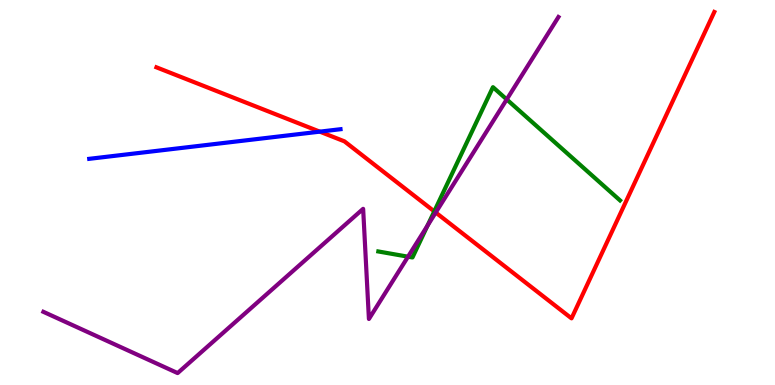[{'lines': ['blue', 'red'], 'intersections': [{'x': 4.13, 'y': 6.58}]}, {'lines': ['green', 'red'], 'intersections': [{'x': 5.6, 'y': 4.51}]}, {'lines': ['purple', 'red'], 'intersections': [{'x': 5.62, 'y': 4.48}]}, {'lines': ['blue', 'green'], 'intersections': []}, {'lines': ['blue', 'purple'], 'intersections': []}, {'lines': ['green', 'purple'], 'intersections': [{'x': 5.26, 'y': 3.33}, {'x': 5.52, 'y': 4.14}, {'x': 6.54, 'y': 7.42}]}]